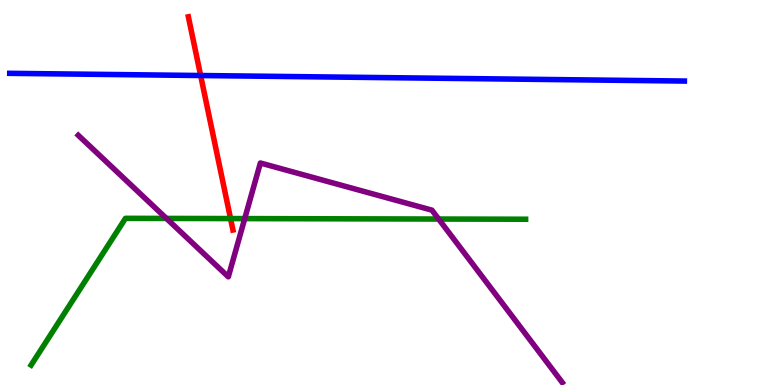[{'lines': ['blue', 'red'], 'intersections': [{'x': 2.59, 'y': 8.04}]}, {'lines': ['green', 'red'], 'intersections': [{'x': 2.97, 'y': 4.32}]}, {'lines': ['purple', 'red'], 'intersections': []}, {'lines': ['blue', 'green'], 'intersections': []}, {'lines': ['blue', 'purple'], 'intersections': []}, {'lines': ['green', 'purple'], 'intersections': [{'x': 2.15, 'y': 4.33}, {'x': 3.16, 'y': 4.32}, {'x': 5.66, 'y': 4.31}]}]